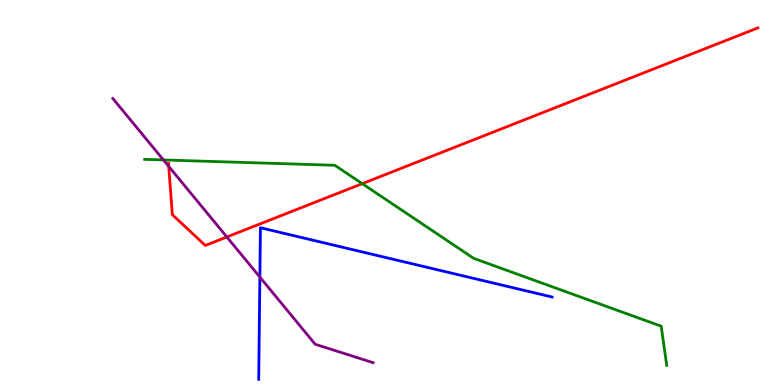[{'lines': ['blue', 'red'], 'intersections': []}, {'lines': ['green', 'red'], 'intersections': [{'x': 4.67, 'y': 5.23}]}, {'lines': ['purple', 'red'], 'intersections': [{'x': 2.18, 'y': 5.68}, {'x': 2.93, 'y': 3.84}]}, {'lines': ['blue', 'green'], 'intersections': []}, {'lines': ['blue', 'purple'], 'intersections': [{'x': 3.35, 'y': 2.8}]}, {'lines': ['green', 'purple'], 'intersections': [{'x': 2.11, 'y': 5.85}]}]